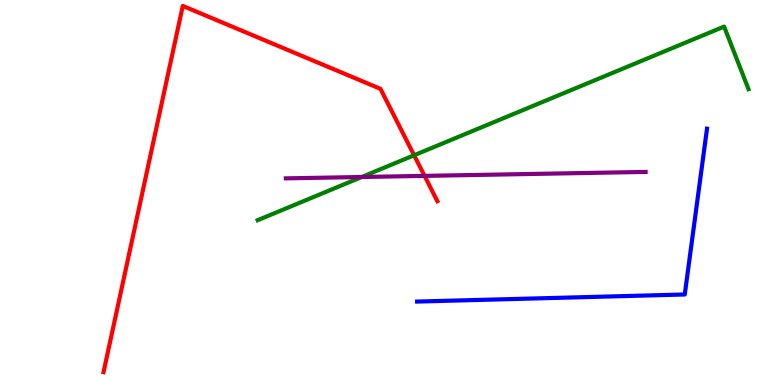[{'lines': ['blue', 'red'], 'intersections': []}, {'lines': ['green', 'red'], 'intersections': [{'x': 5.34, 'y': 5.97}]}, {'lines': ['purple', 'red'], 'intersections': [{'x': 5.48, 'y': 5.43}]}, {'lines': ['blue', 'green'], 'intersections': []}, {'lines': ['blue', 'purple'], 'intersections': []}, {'lines': ['green', 'purple'], 'intersections': [{'x': 4.67, 'y': 5.4}]}]